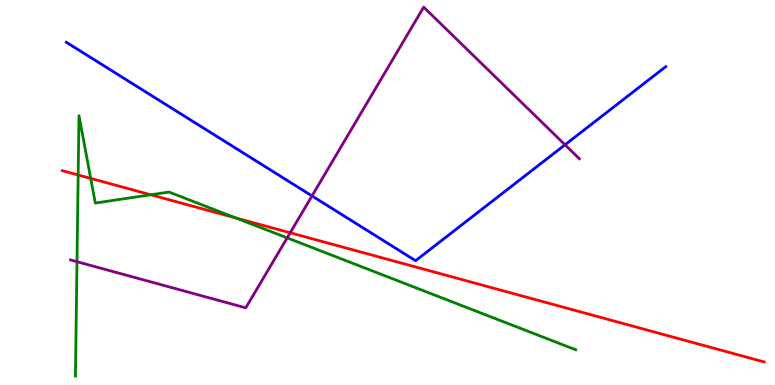[{'lines': ['blue', 'red'], 'intersections': []}, {'lines': ['green', 'red'], 'intersections': [{'x': 1.01, 'y': 5.45}, {'x': 1.17, 'y': 5.37}, {'x': 1.95, 'y': 4.94}, {'x': 3.04, 'y': 4.34}]}, {'lines': ['purple', 'red'], 'intersections': [{'x': 3.74, 'y': 3.95}]}, {'lines': ['blue', 'green'], 'intersections': []}, {'lines': ['blue', 'purple'], 'intersections': [{'x': 4.03, 'y': 4.91}, {'x': 7.29, 'y': 6.24}]}, {'lines': ['green', 'purple'], 'intersections': [{'x': 0.993, 'y': 3.2}, {'x': 3.71, 'y': 3.82}]}]